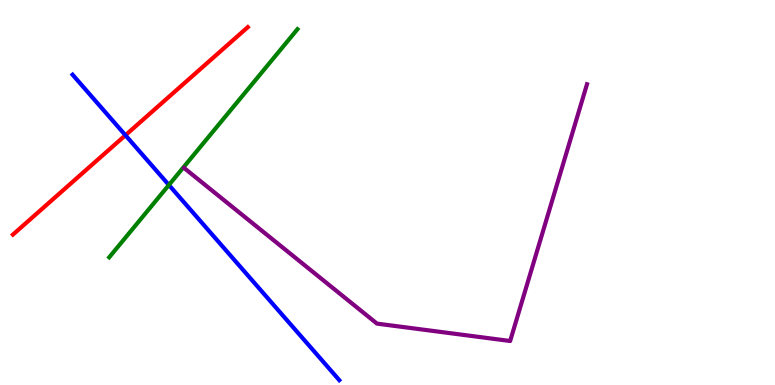[{'lines': ['blue', 'red'], 'intersections': [{'x': 1.62, 'y': 6.49}]}, {'lines': ['green', 'red'], 'intersections': []}, {'lines': ['purple', 'red'], 'intersections': []}, {'lines': ['blue', 'green'], 'intersections': [{'x': 2.18, 'y': 5.2}]}, {'lines': ['blue', 'purple'], 'intersections': []}, {'lines': ['green', 'purple'], 'intersections': []}]